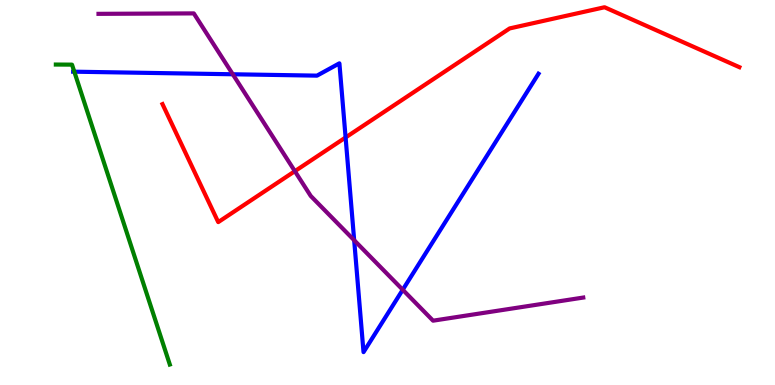[{'lines': ['blue', 'red'], 'intersections': [{'x': 4.46, 'y': 6.43}]}, {'lines': ['green', 'red'], 'intersections': []}, {'lines': ['purple', 'red'], 'intersections': [{'x': 3.8, 'y': 5.55}]}, {'lines': ['blue', 'green'], 'intersections': [{'x': 0.959, 'y': 8.14}]}, {'lines': ['blue', 'purple'], 'intersections': [{'x': 3.0, 'y': 8.07}, {'x': 4.57, 'y': 3.76}, {'x': 5.2, 'y': 2.47}]}, {'lines': ['green', 'purple'], 'intersections': []}]